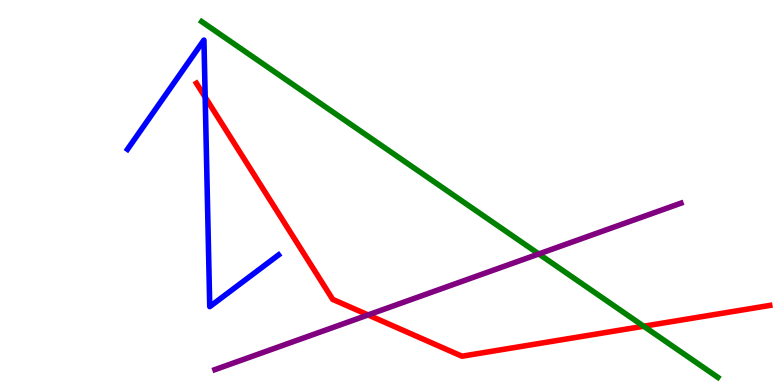[{'lines': ['blue', 'red'], 'intersections': [{'x': 2.65, 'y': 7.48}]}, {'lines': ['green', 'red'], 'intersections': [{'x': 8.31, 'y': 1.53}]}, {'lines': ['purple', 'red'], 'intersections': [{'x': 4.75, 'y': 1.82}]}, {'lines': ['blue', 'green'], 'intersections': []}, {'lines': ['blue', 'purple'], 'intersections': []}, {'lines': ['green', 'purple'], 'intersections': [{'x': 6.95, 'y': 3.4}]}]